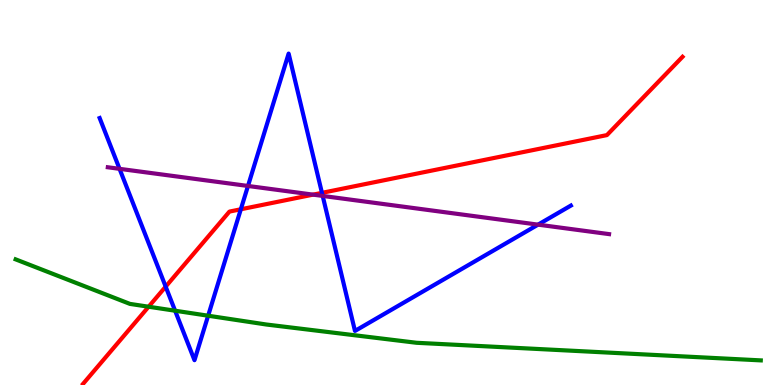[{'lines': ['blue', 'red'], 'intersections': [{'x': 2.14, 'y': 2.55}, {'x': 3.11, 'y': 4.56}, {'x': 4.15, 'y': 4.99}]}, {'lines': ['green', 'red'], 'intersections': [{'x': 1.92, 'y': 2.03}]}, {'lines': ['purple', 'red'], 'intersections': [{'x': 4.04, 'y': 4.94}]}, {'lines': ['blue', 'green'], 'intersections': [{'x': 2.26, 'y': 1.93}, {'x': 2.69, 'y': 1.8}]}, {'lines': ['blue', 'purple'], 'intersections': [{'x': 1.54, 'y': 5.61}, {'x': 3.2, 'y': 5.17}, {'x': 4.16, 'y': 4.91}, {'x': 6.94, 'y': 4.17}]}, {'lines': ['green', 'purple'], 'intersections': []}]